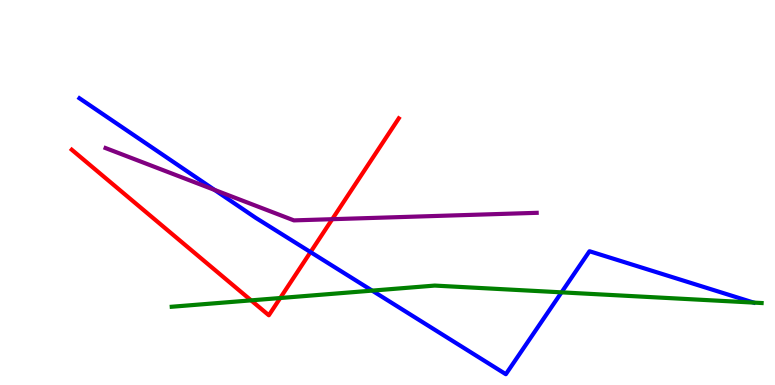[{'lines': ['blue', 'red'], 'intersections': [{'x': 4.01, 'y': 3.45}]}, {'lines': ['green', 'red'], 'intersections': [{'x': 3.24, 'y': 2.2}, {'x': 3.62, 'y': 2.26}]}, {'lines': ['purple', 'red'], 'intersections': [{'x': 4.29, 'y': 4.31}]}, {'lines': ['blue', 'green'], 'intersections': [{'x': 4.8, 'y': 2.45}, {'x': 7.25, 'y': 2.41}]}, {'lines': ['blue', 'purple'], 'intersections': [{'x': 2.77, 'y': 5.07}]}, {'lines': ['green', 'purple'], 'intersections': []}]